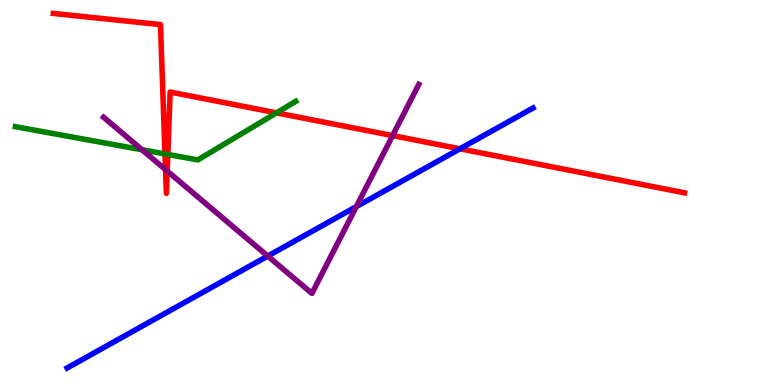[{'lines': ['blue', 'red'], 'intersections': [{'x': 5.93, 'y': 6.13}]}, {'lines': ['green', 'red'], 'intersections': [{'x': 2.13, 'y': 6.0}, {'x': 2.17, 'y': 5.99}, {'x': 3.57, 'y': 7.07}]}, {'lines': ['purple', 'red'], 'intersections': [{'x': 2.14, 'y': 5.59}, {'x': 2.16, 'y': 5.56}, {'x': 5.07, 'y': 6.48}]}, {'lines': ['blue', 'green'], 'intersections': []}, {'lines': ['blue', 'purple'], 'intersections': [{'x': 3.45, 'y': 3.35}, {'x': 4.6, 'y': 4.63}]}, {'lines': ['green', 'purple'], 'intersections': [{'x': 1.83, 'y': 6.11}]}]